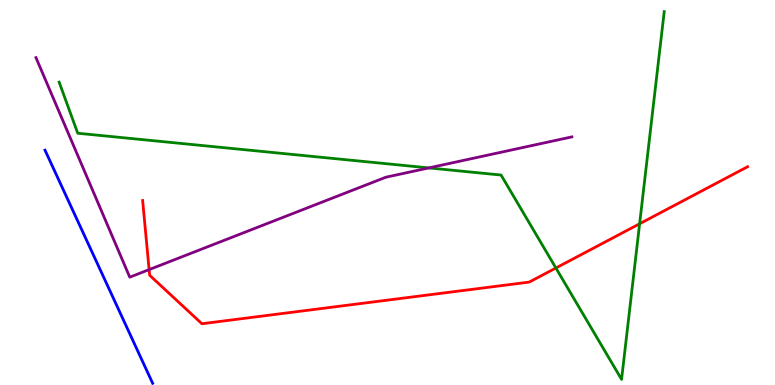[{'lines': ['blue', 'red'], 'intersections': []}, {'lines': ['green', 'red'], 'intersections': [{'x': 7.17, 'y': 3.04}, {'x': 8.25, 'y': 4.19}]}, {'lines': ['purple', 'red'], 'intersections': [{'x': 1.92, 'y': 3.0}]}, {'lines': ['blue', 'green'], 'intersections': []}, {'lines': ['blue', 'purple'], 'intersections': []}, {'lines': ['green', 'purple'], 'intersections': [{'x': 5.53, 'y': 5.64}]}]